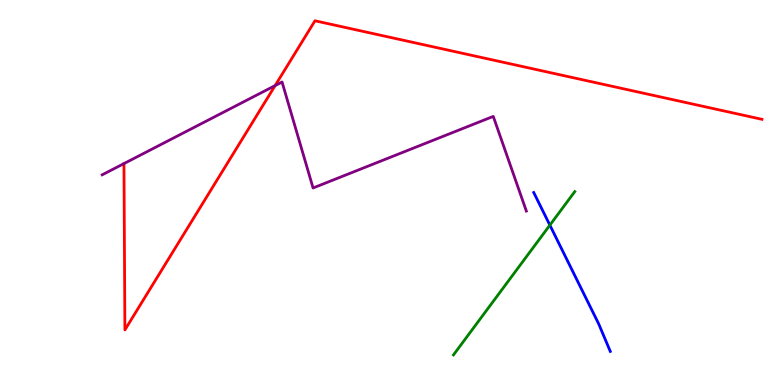[{'lines': ['blue', 'red'], 'intersections': []}, {'lines': ['green', 'red'], 'intersections': []}, {'lines': ['purple', 'red'], 'intersections': [{'x': 3.55, 'y': 7.78}]}, {'lines': ['blue', 'green'], 'intersections': [{'x': 7.1, 'y': 4.15}]}, {'lines': ['blue', 'purple'], 'intersections': []}, {'lines': ['green', 'purple'], 'intersections': []}]